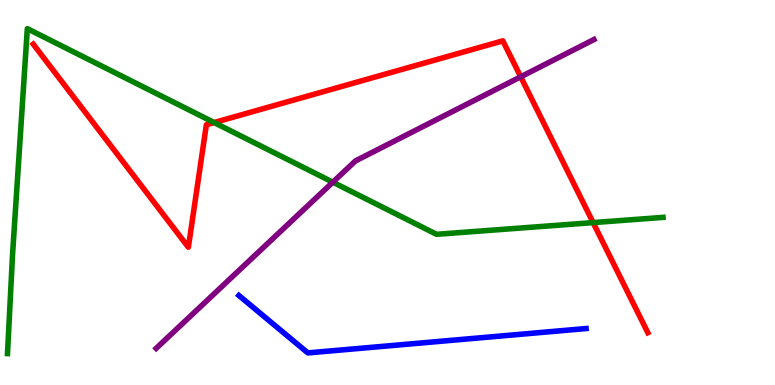[{'lines': ['blue', 'red'], 'intersections': []}, {'lines': ['green', 'red'], 'intersections': [{'x': 2.76, 'y': 6.82}, {'x': 7.65, 'y': 4.22}]}, {'lines': ['purple', 'red'], 'intersections': [{'x': 6.72, 'y': 8.01}]}, {'lines': ['blue', 'green'], 'intersections': []}, {'lines': ['blue', 'purple'], 'intersections': []}, {'lines': ['green', 'purple'], 'intersections': [{'x': 4.29, 'y': 5.27}]}]